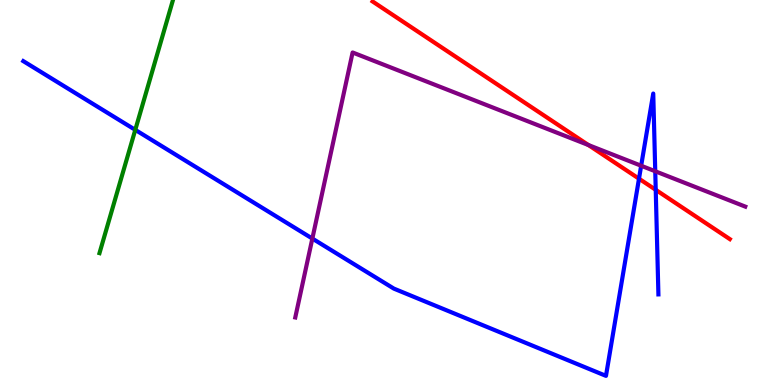[{'lines': ['blue', 'red'], 'intersections': [{'x': 8.25, 'y': 5.36}, {'x': 8.46, 'y': 5.07}]}, {'lines': ['green', 'red'], 'intersections': []}, {'lines': ['purple', 'red'], 'intersections': [{'x': 7.59, 'y': 6.23}]}, {'lines': ['blue', 'green'], 'intersections': [{'x': 1.75, 'y': 6.63}]}, {'lines': ['blue', 'purple'], 'intersections': [{'x': 4.03, 'y': 3.8}, {'x': 8.27, 'y': 5.7}, {'x': 8.45, 'y': 5.55}]}, {'lines': ['green', 'purple'], 'intersections': []}]